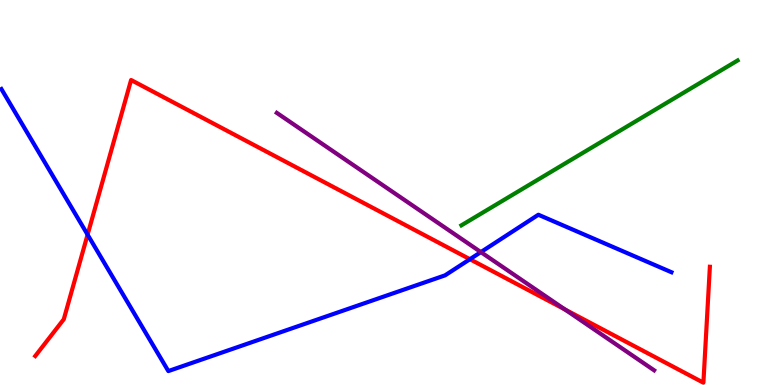[{'lines': ['blue', 'red'], 'intersections': [{'x': 1.13, 'y': 3.91}, {'x': 6.06, 'y': 3.27}]}, {'lines': ['green', 'red'], 'intersections': []}, {'lines': ['purple', 'red'], 'intersections': [{'x': 7.29, 'y': 1.96}]}, {'lines': ['blue', 'green'], 'intersections': []}, {'lines': ['blue', 'purple'], 'intersections': [{'x': 6.2, 'y': 3.45}]}, {'lines': ['green', 'purple'], 'intersections': []}]